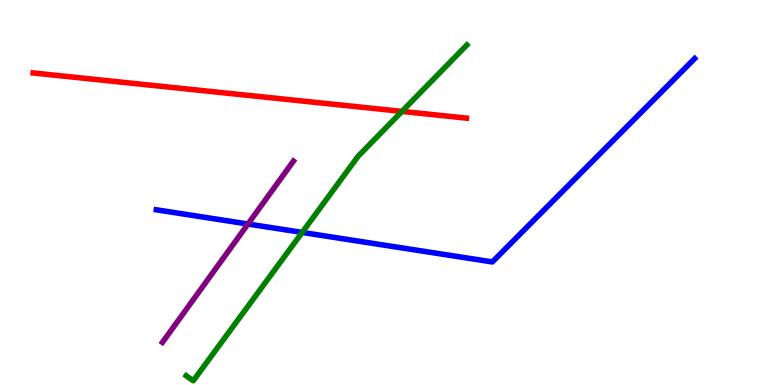[{'lines': ['blue', 'red'], 'intersections': []}, {'lines': ['green', 'red'], 'intersections': [{'x': 5.19, 'y': 7.11}]}, {'lines': ['purple', 'red'], 'intersections': []}, {'lines': ['blue', 'green'], 'intersections': [{'x': 3.9, 'y': 3.96}]}, {'lines': ['blue', 'purple'], 'intersections': [{'x': 3.2, 'y': 4.18}]}, {'lines': ['green', 'purple'], 'intersections': []}]